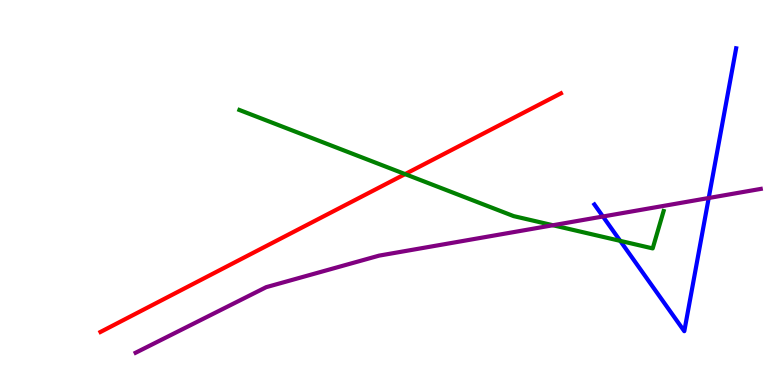[{'lines': ['blue', 'red'], 'intersections': []}, {'lines': ['green', 'red'], 'intersections': [{'x': 5.23, 'y': 5.48}]}, {'lines': ['purple', 'red'], 'intersections': []}, {'lines': ['blue', 'green'], 'intersections': [{'x': 8.0, 'y': 3.74}]}, {'lines': ['blue', 'purple'], 'intersections': [{'x': 7.78, 'y': 4.38}, {'x': 9.14, 'y': 4.86}]}, {'lines': ['green', 'purple'], 'intersections': [{'x': 7.13, 'y': 4.15}]}]